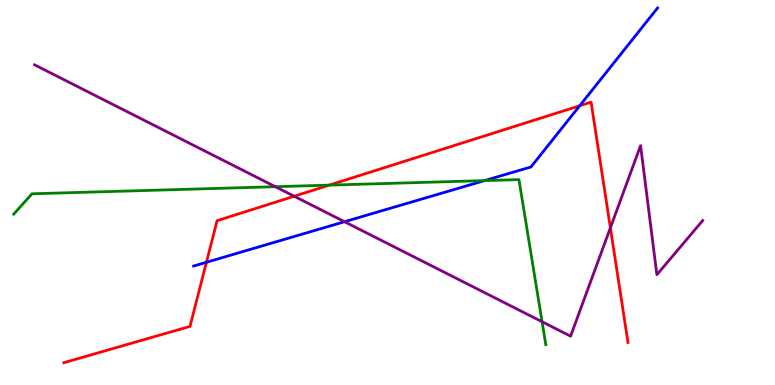[{'lines': ['blue', 'red'], 'intersections': [{'x': 2.66, 'y': 3.19}, {'x': 7.48, 'y': 7.25}]}, {'lines': ['green', 'red'], 'intersections': [{'x': 4.25, 'y': 5.19}]}, {'lines': ['purple', 'red'], 'intersections': [{'x': 3.8, 'y': 4.9}, {'x': 7.88, 'y': 4.08}]}, {'lines': ['blue', 'green'], 'intersections': [{'x': 6.25, 'y': 5.31}]}, {'lines': ['blue', 'purple'], 'intersections': [{'x': 4.45, 'y': 4.24}]}, {'lines': ['green', 'purple'], 'intersections': [{'x': 3.55, 'y': 5.15}, {'x': 6.99, 'y': 1.64}]}]